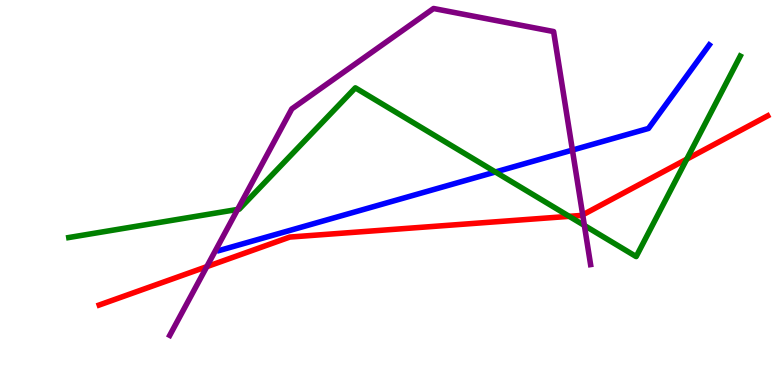[{'lines': ['blue', 'red'], 'intersections': []}, {'lines': ['green', 'red'], 'intersections': [{'x': 7.34, 'y': 4.38}, {'x': 8.86, 'y': 5.87}]}, {'lines': ['purple', 'red'], 'intersections': [{'x': 2.67, 'y': 3.07}, {'x': 7.52, 'y': 4.42}]}, {'lines': ['blue', 'green'], 'intersections': [{'x': 6.39, 'y': 5.53}]}, {'lines': ['blue', 'purple'], 'intersections': [{'x': 7.39, 'y': 6.1}]}, {'lines': ['green', 'purple'], 'intersections': [{'x': 3.07, 'y': 4.56}, {'x': 7.54, 'y': 4.14}]}]